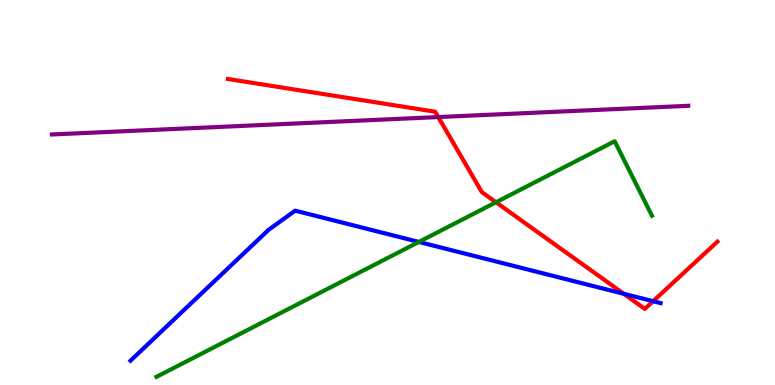[{'lines': ['blue', 'red'], 'intersections': [{'x': 8.05, 'y': 2.37}, {'x': 8.43, 'y': 2.18}]}, {'lines': ['green', 'red'], 'intersections': [{'x': 6.4, 'y': 4.75}]}, {'lines': ['purple', 'red'], 'intersections': [{'x': 5.66, 'y': 6.96}]}, {'lines': ['blue', 'green'], 'intersections': [{'x': 5.4, 'y': 3.72}]}, {'lines': ['blue', 'purple'], 'intersections': []}, {'lines': ['green', 'purple'], 'intersections': []}]